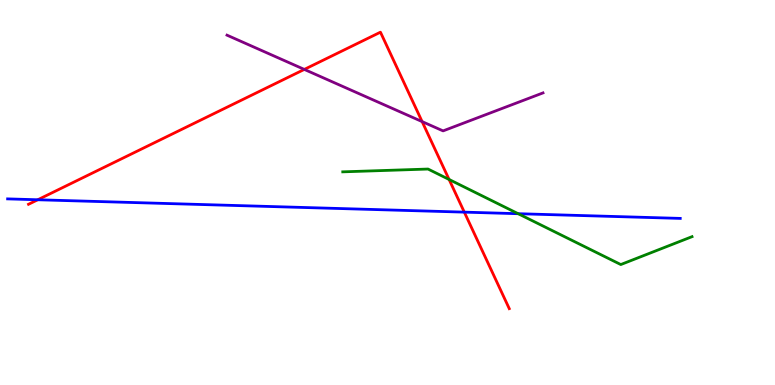[{'lines': ['blue', 'red'], 'intersections': [{'x': 0.487, 'y': 4.81}, {'x': 5.99, 'y': 4.49}]}, {'lines': ['green', 'red'], 'intersections': [{'x': 5.79, 'y': 5.34}]}, {'lines': ['purple', 'red'], 'intersections': [{'x': 3.93, 'y': 8.2}, {'x': 5.45, 'y': 6.84}]}, {'lines': ['blue', 'green'], 'intersections': [{'x': 6.69, 'y': 4.45}]}, {'lines': ['blue', 'purple'], 'intersections': []}, {'lines': ['green', 'purple'], 'intersections': []}]